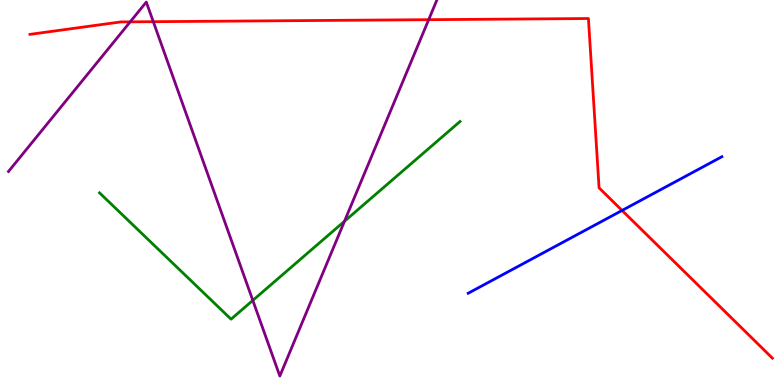[{'lines': ['blue', 'red'], 'intersections': [{'x': 8.03, 'y': 4.53}]}, {'lines': ['green', 'red'], 'intersections': []}, {'lines': ['purple', 'red'], 'intersections': [{'x': 1.68, 'y': 9.43}, {'x': 1.98, 'y': 9.44}, {'x': 5.53, 'y': 9.49}]}, {'lines': ['blue', 'green'], 'intersections': []}, {'lines': ['blue', 'purple'], 'intersections': []}, {'lines': ['green', 'purple'], 'intersections': [{'x': 3.26, 'y': 2.2}, {'x': 4.44, 'y': 4.25}]}]